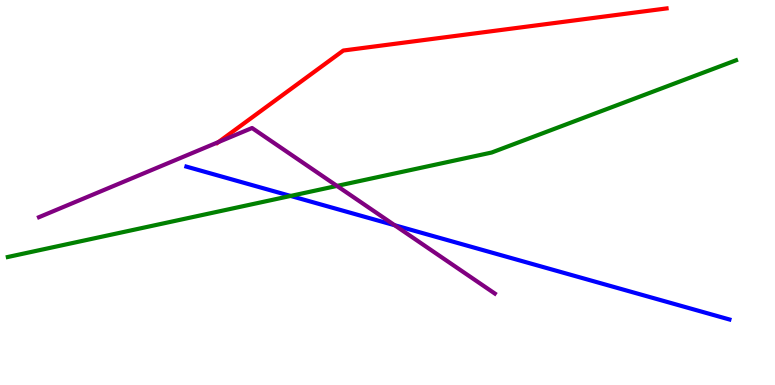[{'lines': ['blue', 'red'], 'intersections': []}, {'lines': ['green', 'red'], 'intersections': []}, {'lines': ['purple', 'red'], 'intersections': [{'x': 2.82, 'y': 6.31}]}, {'lines': ['blue', 'green'], 'intersections': [{'x': 3.75, 'y': 4.91}]}, {'lines': ['blue', 'purple'], 'intersections': [{'x': 5.09, 'y': 4.15}]}, {'lines': ['green', 'purple'], 'intersections': [{'x': 4.35, 'y': 5.17}]}]